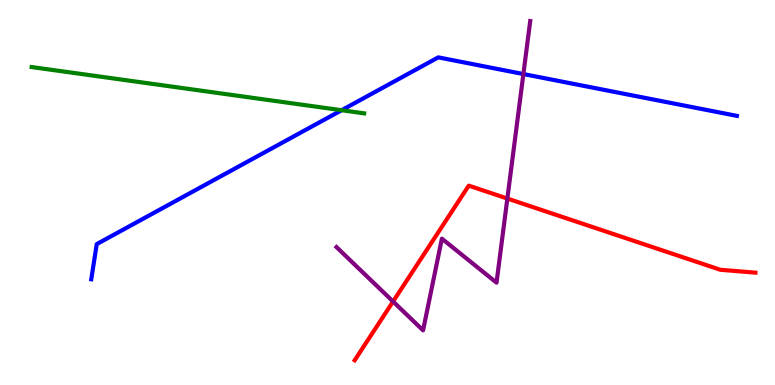[{'lines': ['blue', 'red'], 'intersections': []}, {'lines': ['green', 'red'], 'intersections': []}, {'lines': ['purple', 'red'], 'intersections': [{'x': 5.07, 'y': 2.17}, {'x': 6.55, 'y': 4.84}]}, {'lines': ['blue', 'green'], 'intersections': [{'x': 4.41, 'y': 7.14}]}, {'lines': ['blue', 'purple'], 'intersections': [{'x': 6.75, 'y': 8.08}]}, {'lines': ['green', 'purple'], 'intersections': []}]